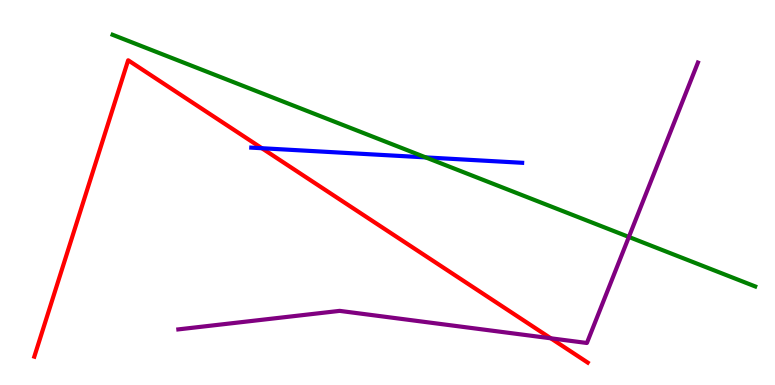[{'lines': ['blue', 'red'], 'intersections': [{'x': 3.38, 'y': 6.15}]}, {'lines': ['green', 'red'], 'intersections': []}, {'lines': ['purple', 'red'], 'intersections': [{'x': 7.11, 'y': 1.21}]}, {'lines': ['blue', 'green'], 'intersections': [{'x': 5.49, 'y': 5.91}]}, {'lines': ['blue', 'purple'], 'intersections': []}, {'lines': ['green', 'purple'], 'intersections': [{'x': 8.11, 'y': 3.85}]}]